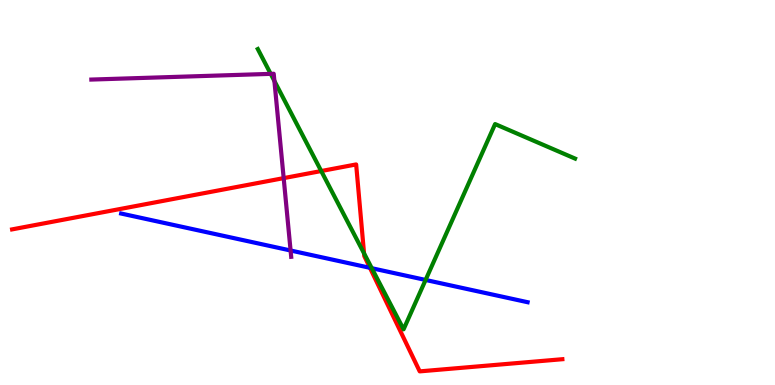[{'lines': ['blue', 'red'], 'intersections': [{'x': 4.77, 'y': 3.04}]}, {'lines': ['green', 'red'], 'intersections': [{'x': 4.14, 'y': 5.56}, {'x': 4.7, 'y': 3.42}]}, {'lines': ['purple', 'red'], 'intersections': [{'x': 3.66, 'y': 5.37}]}, {'lines': ['blue', 'green'], 'intersections': [{'x': 4.8, 'y': 3.03}, {'x': 5.49, 'y': 2.73}]}, {'lines': ['blue', 'purple'], 'intersections': [{'x': 3.75, 'y': 3.49}]}, {'lines': ['green', 'purple'], 'intersections': [{'x': 3.49, 'y': 8.08}, {'x': 3.54, 'y': 7.9}]}]